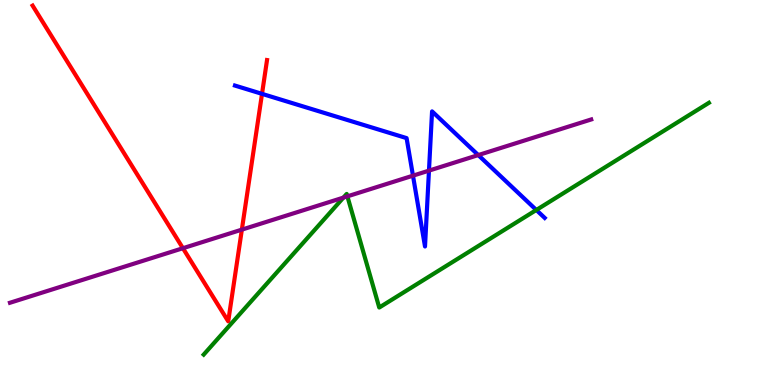[{'lines': ['blue', 'red'], 'intersections': [{'x': 3.38, 'y': 7.56}]}, {'lines': ['green', 'red'], 'intersections': []}, {'lines': ['purple', 'red'], 'intersections': [{'x': 2.36, 'y': 3.55}, {'x': 3.12, 'y': 4.04}]}, {'lines': ['blue', 'green'], 'intersections': [{'x': 6.92, 'y': 4.55}]}, {'lines': ['blue', 'purple'], 'intersections': [{'x': 5.33, 'y': 5.44}, {'x': 5.54, 'y': 5.57}, {'x': 6.17, 'y': 5.97}]}, {'lines': ['green', 'purple'], 'intersections': [{'x': 4.43, 'y': 4.87}, {'x': 4.48, 'y': 4.9}]}]